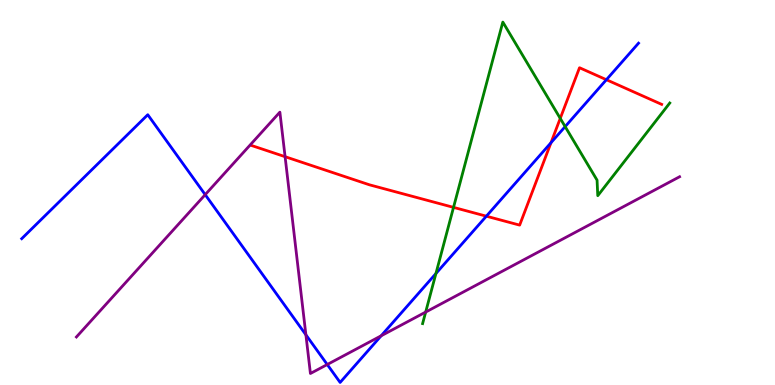[{'lines': ['blue', 'red'], 'intersections': [{'x': 6.28, 'y': 4.38}, {'x': 7.11, 'y': 6.29}, {'x': 7.82, 'y': 7.93}]}, {'lines': ['green', 'red'], 'intersections': [{'x': 5.85, 'y': 4.61}, {'x': 7.23, 'y': 6.93}]}, {'lines': ['purple', 'red'], 'intersections': [{'x': 3.68, 'y': 5.93}]}, {'lines': ['blue', 'green'], 'intersections': [{'x': 5.62, 'y': 2.9}, {'x': 7.29, 'y': 6.71}]}, {'lines': ['blue', 'purple'], 'intersections': [{'x': 2.65, 'y': 4.94}, {'x': 3.95, 'y': 1.3}, {'x': 4.22, 'y': 0.532}, {'x': 4.92, 'y': 1.28}]}, {'lines': ['green', 'purple'], 'intersections': [{'x': 5.49, 'y': 1.89}]}]